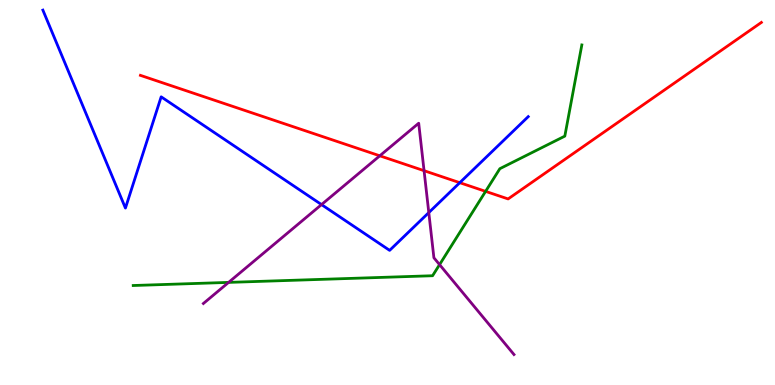[{'lines': ['blue', 'red'], 'intersections': [{'x': 5.93, 'y': 5.25}]}, {'lines': ['green', 'red'], 'intersections': [{'x': 6.27, 'y': 5.03}]}, {'lines': ['purple', 'red'], 'intersections': [{'x': 4.9, 'y': 5.95}, {'x': 5.47, 'y': 5.57}]}, {'lines': ['blue', 'green'], 'intersections': []}, {'lines': ['blue', 'purple'], 'intersections': [{'x': 4.15, 'y': 4.69}, {'x': 5.53, 'y': 4.48}]}, {'lines': ['green', 'purple'], 'intersections': [{'x': 2.95, 'y': 2.67}, {'x': 5.67, 'y': 3.13}]}]